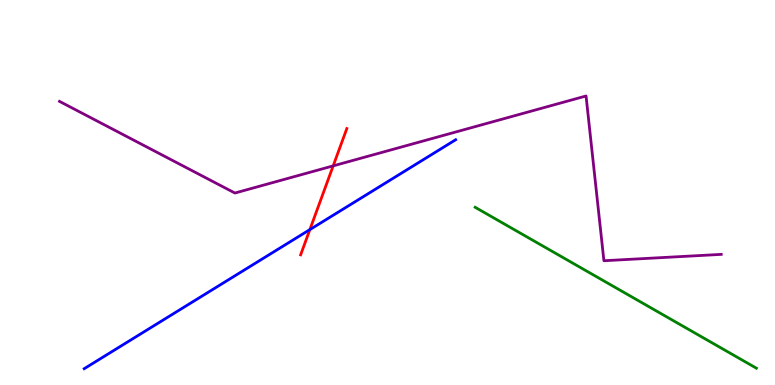[{'lines': ['blue', 'red'], 'intersections': [{'x': 4.0, 'y': 4.04}]}, {'lines': ['green', 'red'], 'intersections': []}, {'lines': ['purple', 'red'], 'intersections': [{'x': 4.3, 'y': 5.69}]}, {'lines': ['blue', 'green'], 'intersections': []}, {'lines': ['blue', 'purple'], 'intersections': []}, {'lines': ['green', 'purple'], 'intersections': []}]